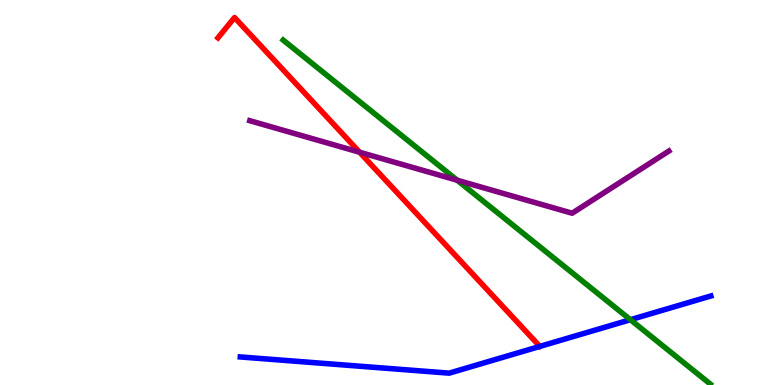[{'lines': ['blue', 'red'], 'intersections': []}, {'lines': ['green', 'red'], 'intersections': []}, {'lines': ['purple', 'red'], 'intersections': [{'x': 4.64, 'y': 6.05}]}, {'lines': ['blue', 'green'], 'intersections': [{'x': 8.13, 'y': 1.7}]}, {'lines': ['blue', 'purple'], 'intersections': []}, {'lines': ['green', 'purple'], 'intersections': [{'x': 5.9, 'y': 5.32}]}]